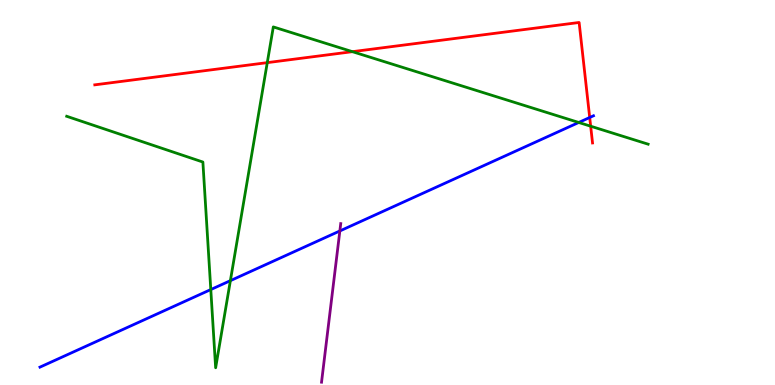[{'lines': ['blue', 'red'], 'intersections': [{'x': 7.61, 'y': 6.95}]}, {'lines': ['green', 'red'], 'intersections': [{'x': 3.45, 'y': 8.37}, {'x': 4.55, 'y': 8.66}, {'x': 7.62, 'y': 6.72}]}, {'lines': ['purple', 'red'], 'intersections': []}, {'lines': ['blue', 'green'], 'intersections': [{'x': 2.72, 'y': 2.48}, {'x': 2.97, 'y': 2.71}, {'x': 7.47, 'y': 6.82}]}, {'lines': ['blue', 'purple'], 'intersections': [{'x': 4.39, 'y': 4.0}]}, {'lines': ['green', 'purple'], 'intersections': []}]